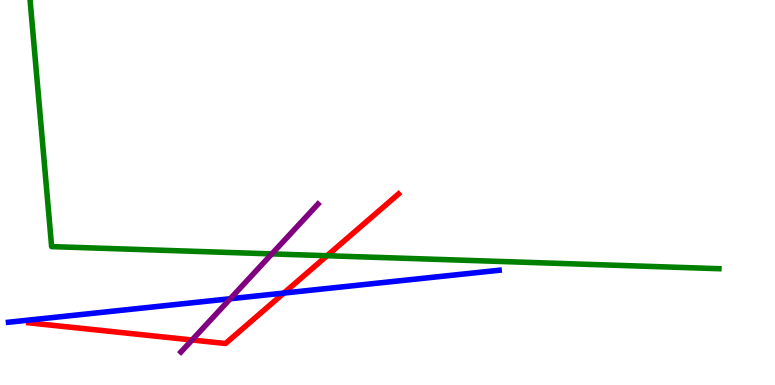[{'lines': ['blue', 'red'], 'intersections': [{'x': 3.66, 'y': 2.39}]}, {'lines': ['green', 'red'], 'intersections': [{'x': 4.22, 'y': 3.36}]}, {'lines': ['purple', 'red'], 'intersections': [{'x': 2.48, 'y': 1.17}]}, {'lines': ['blue', 'green'], 'intersections': []}, {'lines': ['blue', 'purple'], 'intersections': [{'x': 2.97, 'y': 2.24}]}, {'lines': ['green', 'purple'], 'intersections': [{'x': 3.51, 'y': 3.41}]}]